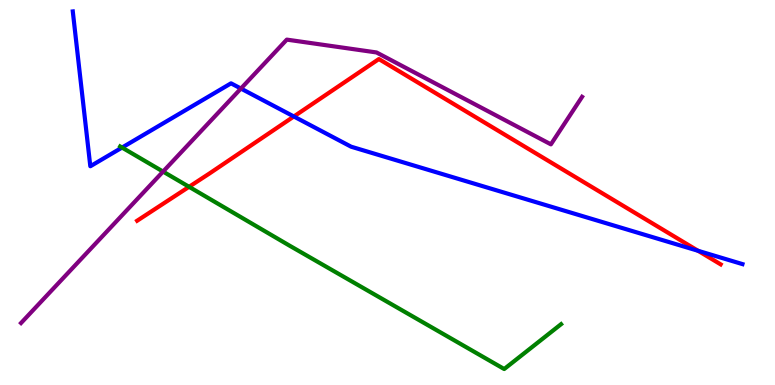[{'lines': ['blue', 'red'], 'intersections': [{'x': 3.79, 'y': 6.97}, {'x': 9.01, 'y': 3.49}]}, {'lines': ['green', 'red'], 'intersections': [{'x': 2.44, 'y': 5.15}]}, {'lines': ['purple', 'red'], 'intersections': []}, {'lines': ['blue', 'green'], 'intersections': [{'x': 1.57, 'y': 6.17}]}, {'lines': ['blue', 'purple'], 'intersections': [{'x': 3.11, 'y': 7.7}]}, {'lines': ['green', 'purple'], 'intersections': [{'x': 2.1, 'y': 5.54}]}]